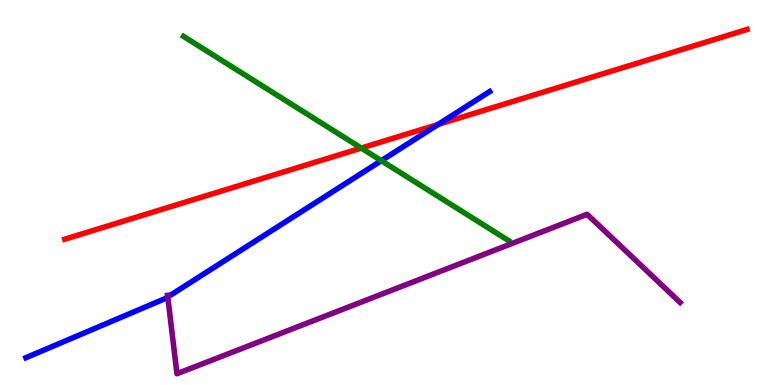[{'lines': ['blue', 'red'], 'intersections': [{'x': 5.65, 'y': 6.77}]}, {'lines': ['green', 'red'], 'intersections': [{'x': 4.66, 'y': 6.15}]}, {'lines': ['purple', 'red'], 'intersections': []}, {'lines': ['blue', 'green'], 'intersections': [{'x': 4.92, 'y': 5.83}]}, {'lines': ['blue', 'purple'], 'intersections': [{'x': 2.16, 'y': 2.29}]}, {'lines': ['green', 'purple'], 'intersections': []}]